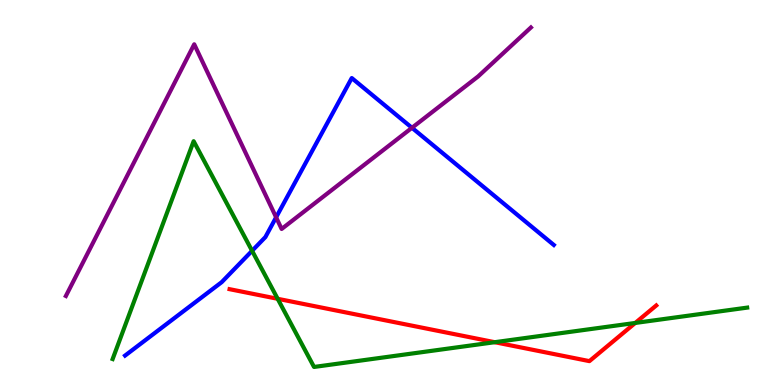[{'lines': ['blue', 'red'], 'intersections': []}, {'lines': ['green', 'red'], 'intersections': [{'x': 3.58, 'y': 2.24}, {'x': 6.38, 'y': 1.11}, {'x': 8.2, 'y': 1.61}]}, {'lines': ['purple', 'red'], 'intersections': []}, {'lines': ['blue', 'green'], 'intersections': [{'x': 3.25, 'y': 3.49}]}, {'lines': ['blue', 'purple'], 'intersections': [{'x': 3.56, 'y': 4.36}, {'x': 5.32, 'y': 6.68}]}, {'lines': ['green', 'purple'], 'intersections': []}]